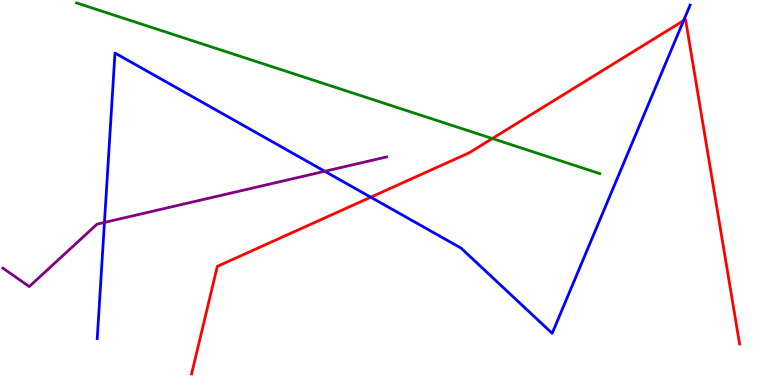[{'lines': ['blue', 'red'], 'intersections': [{'x': 4.78, 'y': 4.88}, {'x': 8.82, 'y': 9.46}]}, {'lines': ['green', 'red'], 'intersections': [{'x': 6.35, 'y': 6.4}]}, {'lines': ['purple', 'red'], 'intersections': []}, {'lines': ['blue', 'green'], 'intersections': []}, {'lines': ['blue', 'purple'], 'intersections': [{'x': 1.35, 'y': 4.22}, {'x': 4.19, 'y': 5.55}]}, {'lines': ['green', 'purple'], 'intersections': []}]